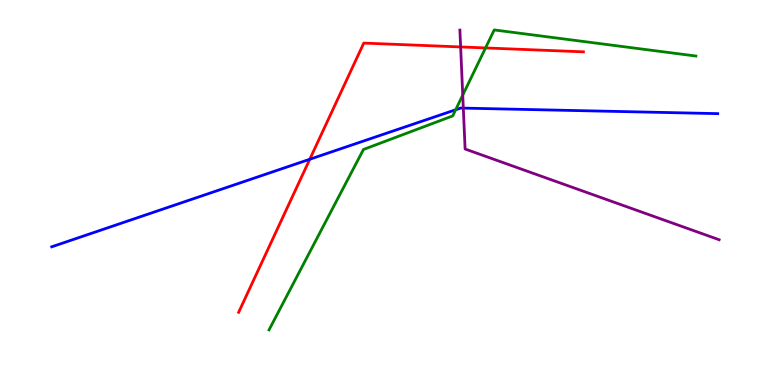[{'lines': ['blue', 'red'], 'intersections': [{'x': 4.0, 'y': 5.86}]}, {'lines': ['green', 'red'], 'intersections': [{'x': 6.26, 'y': 8.75}]}, {'lines': ['purple', 'red'], 'intersections': [{'x': 5.94, 'y': 8.78}]}, {'lines': ['blue', 'green'], 'intersections': [{'x': 5.88, 'y': 7.15}]}, {'lines': ['blue', 'purple'], 'intersections': [{'x': 5.98, 'y': 7.19}]}, {'lines': ['green', 'purple'], 'intersections': [{'x': 5.97, 'y': 7.53}]}]